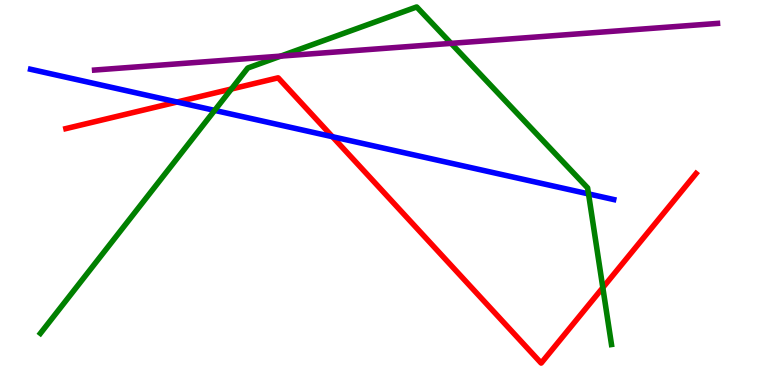[{'lines': ['blue', 'red'], 'intersections': [{'x': 2.28, 'y': 7.35}, {'x': 4.29, 'y': 6.45}]}, {'lines': ['green', 'red'], 'intersections': [{'x': 2.99, 'y': 7.69}, {'x': 7.78, 'y': 2.53}]}, {'lines': ['purple', 'red'], 'intersections': []}, {'lines': ['blue', 'green'], 'intersections': [{'x': 2.77, 'y': 7.13}, {'x': 7.59, 'y': 4.96}]}, {'lines': ['blue', 'purple'], 'intersections': []}, {'lines': ['green', 'purple'], 'intersections': [{'x': 3.62, 'y': 8.54}, {'x': 5.82, 'y': 8.87}]}]